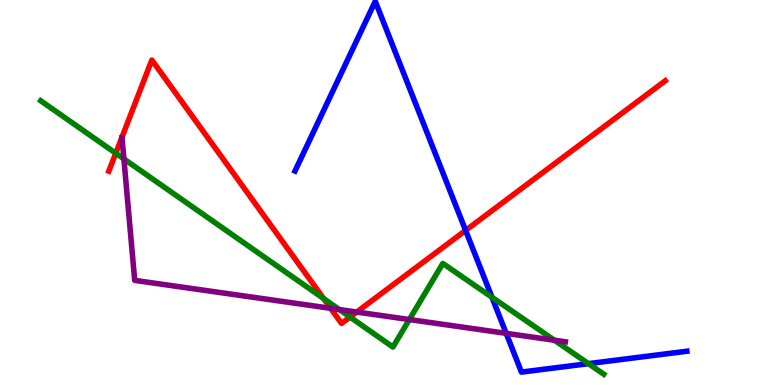[{'lines': ['blue', 'red'], 'intersections': [{'x': 6.01, 'y': 4.01}]}, {'lines': ['green', 'red'], 'intersections': [{'x': 1.49, 'y': 6.02}, {'x': 4.18, 'y': 2.24}, {'x': 4.52, 'y': 1.76}]}, {'lines': ['purple', 'red'], 'intersections': [{'x': 4.27, 'y': 1.99}, {'x': 4.6, 'y': 1.9}]}, {'lines': ['blue', 'green'], 'intersections': [{'x': 6.35, 'y': 2.28}, {'x': 7.59, 'y': 0.555}]}, {'lines': ['blue', 'purple'], 'intersections': [{'x': 6.53, 'y': 1.34}]}, {'lines': ['green', 'purple'], 'intersections': [{'x': 1.6, 'y': 5.87}, {'x': 4.38, 'y': 1.96}, {'x': 5.28, 'y': 1.7}, {'x': 7.15, 'y': 1.16}]}]